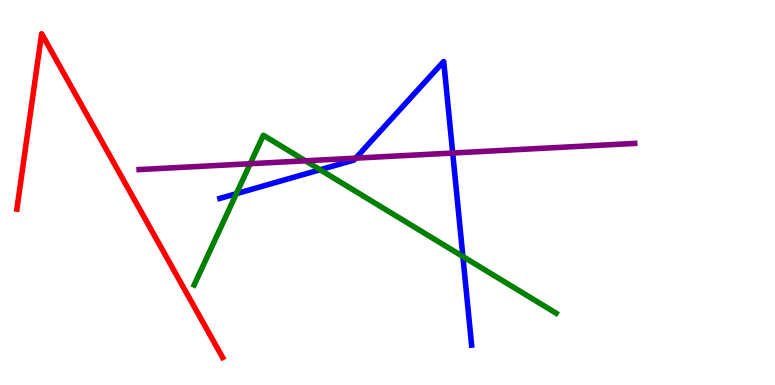[{'lines': ['blue', 'red'], 'intersections': []}, {'lines': ['green', 'red'], 'intersections': []}, {'lines': ['purple', 'red'], 'intersections': []}, {'lines': ['blue', 'green'], 'intersections': [{'x': 3.05, 'y': 4.97}, {'x': 4.13, 'y': 5.59}, {'x': 5.97, 'y': 3.34}]}, {'lines': ['blue', 'purple'], 'intersections': [{'x': 4.59, 'y': 5.89}, {'x': 5.84, 'y': 6.03}]}, {'lines': ['green', 'purple'], 'intersections': [{'x': 3.23, 'y': 5.75}, {'x': 3.94, 'y': 5.82}]}]